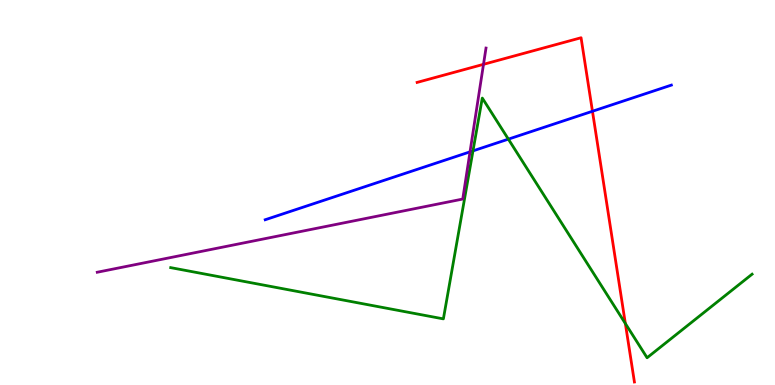[{'lines': ['blue', 'red'], 'intersections': [{'x': 7.64, 'y': 7.11}]}, {'lines': ['green', 'red'], 'intersections': [{'x': 8.07, 'y': 1.6}]}, {'lines': ['purple', 'red'], 'intersections': [{'x': 6.24, 'y': 8.33}]}, {'lines': ['blue', 'green'], 'intersections': [{'x': 6.1, 'y': 6.08}, {'x': 6.56, 'y': 6.39}]}, {'lines': ['blue', 'purple'], 'intersections': [{'x': 6.06, 'y': 6.06}]}, {'lines': ['green', 'purple'], 'intersections': []}]